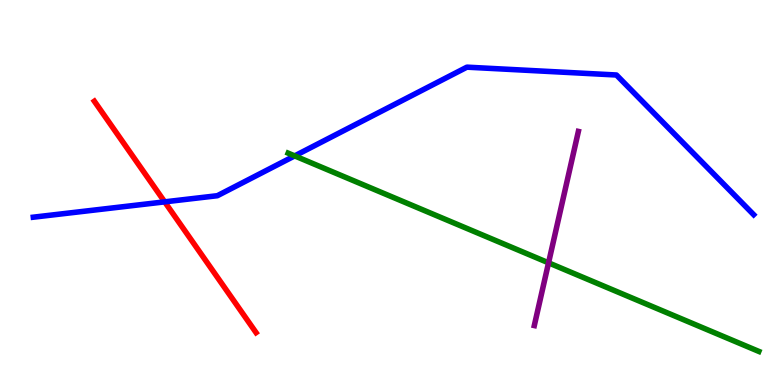[{'lines': ['blue', 'red'], 'intersections': [{'x': 2.12, 'y': 4.76}]}, {'lines': ['green', 'red'], 'intersections': []}, {'lines': ['purple', 'red'], 'intersections': []}, {'lines': ['blue', 'green'], 'intersections': [{'x': 3.8, 'y': 5.95}]}, {'lines': ['blue', 'purple'], 'intersections': []}, {'lines': ['green', 'purple'], 'intersections': [{'x': 7.08, 'y': 3.17}]}]